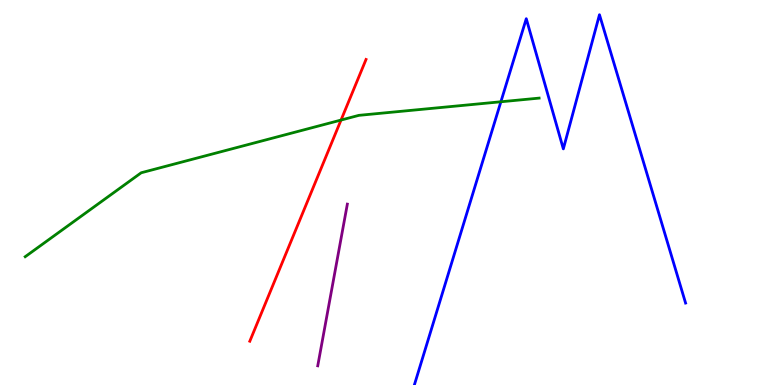[{'lines': ['blue', 'red'], 'intersections': []}, {'lines': ['green', 'red'], 'intersections': [{'x': 4.4, 'y': 6.88}]}, {'lines': ['purple', 'red'], 'intersections': []}, {'lines': ['blue', 'green'], 'intersections': [{'x': 6.46, 'y': 7.36}]}, {'lines': ['blue', 'purple'], 'intersections': []}, {'lines': ['green', 'purple'], 'intersections': []}]